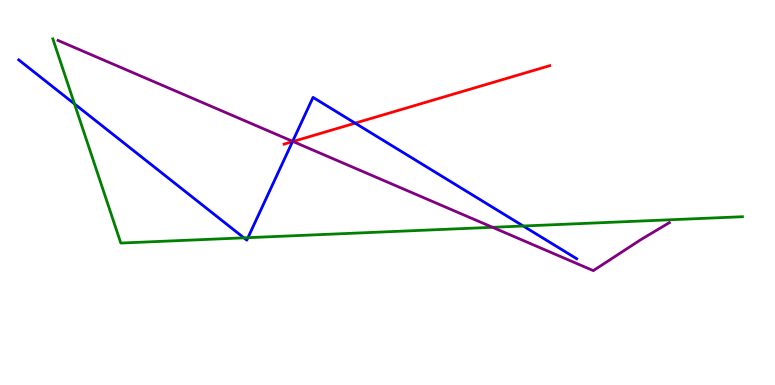[{'lines': ['blue', 'red'], 'intersections': [{'x': 3.77, 'y': 6.32}, {'x': 4.58, 'y': 6.8}]}, {'lines': ['green', 'red'], 'intersections': []}, {'lines': ['purple', 'red'], 'intersections': [{'x': 3.78, 'y': 6.32}]}, {'lines': ['blue', 'green'], 'intersections': [{'x': 0.961, 'y': 7.3}, {'x': 3.15, 'y': 3.82}, {'x': 3.2, 'y': 3.83}, {'x': 6.75, 'y': 4.13}]}, {'lines': ['blue', 'purple'], 'intersections': [{'x': 3.78, 'y': 6.33}]}, {'lines': ['green', 'purple'], 'intersections': [{'x': 6.36, 'y': 4.1}]}]